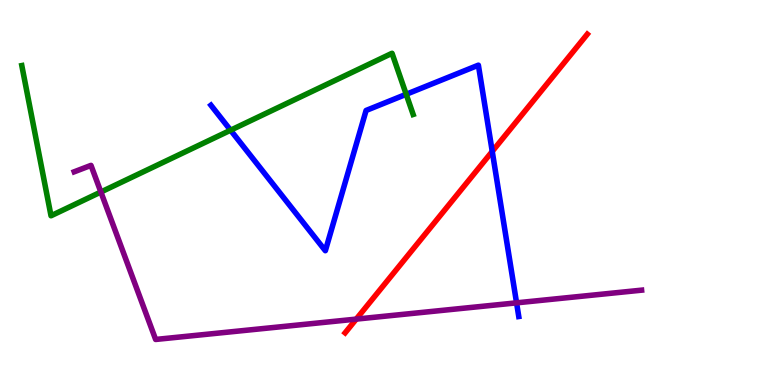[{'lines': ['blue', 'red'], 'intersections': [{'x': 6.35, 'y': 6.07}]}, {'lines': ['green', 'red'], 'intersections': []}, {'lines': ['purple', 'red'], 'intersections': [{'x': 4.6, 'y': 1.71}]}, {'lines': ['blue', 'green'], 'intersections': [{'x': 2.98, 'y': 6.62}, {'x': 5.24, 'y': 7.55}]}, {'lines': ['blue', 'purple'], 'intersections': [{'x': 6.67, 'y': 2.13}]}, {'lines': ['green', 'purple'], 'intersections': [{'x': 1.3, 'y': 5.01}]}]